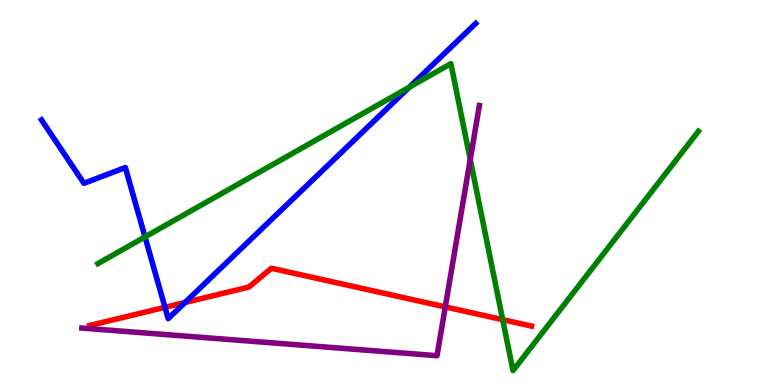[{'lines': ['blue', 'red'], 'intersections': [{'x': 2.13, 'y': 2.02}, {'x': 2.39, 'y': 2.14}]}, {'lines': ['green', 'red'], 'intersections': [{'x': 6.49, 'y': 1.7}]}, {'lines': ['purple', 'red'], 'intersections': [{'x': 5.75, 'y': 2.03}]}, {'lines': ['blue', 'green'], 'intersections': [{'x': 1.87, 'y': 3.85}, {'x': 5.28, 'y': 7.73}]}, {'lines': ['blue', 'purple'], 'intersections': []}, {'lines': ['green', 'purple'], 'intersections': [{'x': 6.07, 'y': 5.86}]}]